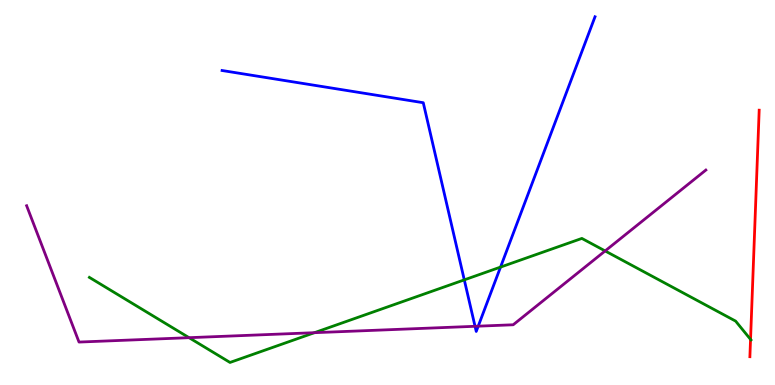[{'lines': ['blue', 'red'], 'intersections': []}, {'lines': ['green', 'red'], 'intersections': [{'x': 9.68, 'y': 1.18}]}, {'lines': ['purple', 'red'], 'intersections': []}, {'lines': ['blue', 'green'], 'intersections': [{'x': 5.99, 'y': 2.73}, {'x': 6.46, 'y': 3.06}]}, {'lines': ['blue', 'purple'], 'intersections': [{'x': 6.13, 'y': 1.52}, {'x': 6.17, 'y': 1.53}]}, {'lines': ['green', 'purple'], 'intersections': [{'x': 2.44, 'y': 1.23}, {'x': 4.06, 'y': 1.36}, {'x': 7.81, 'y': 3.48}]}]